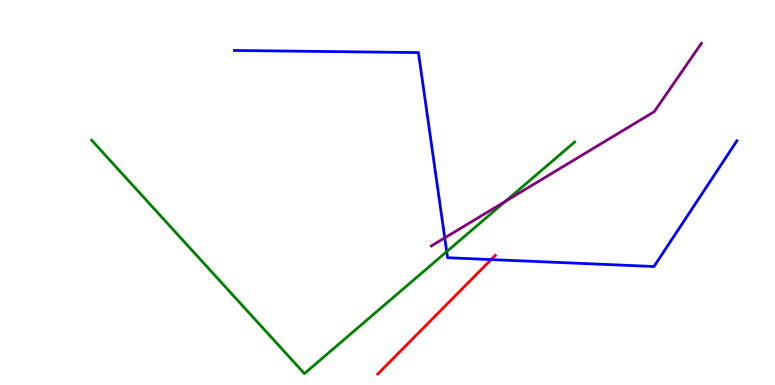[{'lines': ['blue', 'red'], 'intersections': [{'x': 6.34, 'y': 3.26}]}, {'lines': ['green', 'red'], 'intersections': []}, {'lines': ['purple', 'red'], 'intersections': []}, {'lines': ['blue', 'green'], 'intersections': [{'x': 5.76, 'y': 3.46}]}, {'lines': ['blue', 'purple'], 'intersections': [{'x': 5.74, 'y': 3.82}]}, {'lines': ['green', 'purple'], 'intersections': [{'x': 6.52, 'y': 4.77}]}]